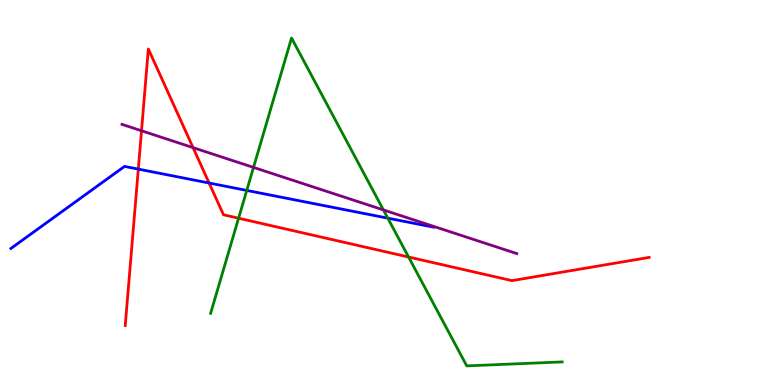[{'lines': ['blue', 'red'], 'intersections': [{'x': 1.78, 'y': 5.61}, {'x': 2.7, 'y': 5.25}]}, {'lines': ['green', 'red'], 'intersections': [{'x': 3.08, 'y': 4.33}, {'x': 5.27, 'y': 3.32}]}, {'lines': ['purple', 'red'], 'intersections': [{'x': 1.83, 'y': 6.6}, {'x': 2.49, 'y': 6.17}]}, {'lines': ['blue', 'green'], 'intersections': [{'x': 3.18, 'y': 5.05}, {'x': 5.0, 'y': 4.33}]}, {'lines': ['blue', 'purple'], 'intersections': []}, {'lines': ['green', 'purple'], 'intersections': [{'x': 3.27, 'y': 5.65}, {'x': 4.95, 'y': 4.55}]}]